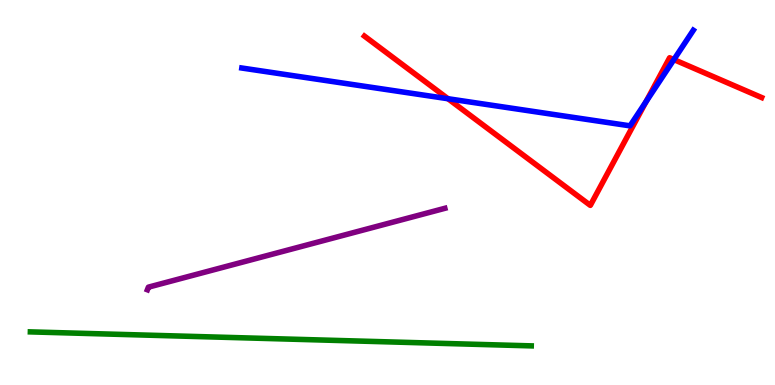[{'lines': ['blue', 'red'], 'intersections': [{'x': 5.78, 'y': 7.44}, {'x': 8.34, 'y': 7.36}, {'x': 8.7, 'y': 8.45}]}, {'lines': ['green', 'red'], 'intersections': []}, {'lines': ['purple', 'red'], 'intersections': []}, {'lines': ['blue', 'green'], 'intersections': []}, {'lines': ['blue', 'purple'], 'intersections': []}, {'lines': ['green', 'purple'], 'intersections': []}]